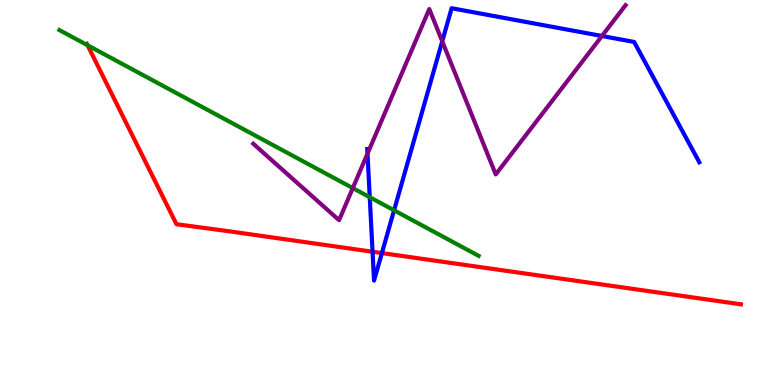[{'lines': ['blue', 'red'], 'intersections': [{'x': 4.81, 'y': 3.46}, {'x': 4.93, 'y': 3.43}]}, {'lines': ['green', 'red'], 'intersections': [{'x': 1.13, 'y': 8.82}]}, {'lines': ['purple', 'red'], 'intersections': []}, {'lines': ['blue', 'green'], 'intersections': [{'x': 4.77, 'y': 4.88}, {'x': 5.08, 'y': 4.54}]}, {'lines': ['blue', 'purple'], 'intersections': [{'x': 4.74, 'y': 6.01}, {'x': 5.71, 'y': 8.93}, {'x': 7.77, 'y': 9.06}]}, {'lines': ['green', 'purple'], 'intersections': [{'x': 4.55, 'y': 5.11}]}]